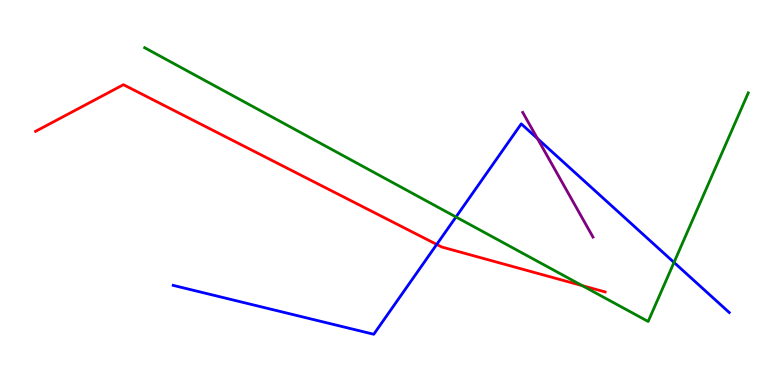[{'lines': ['blue', 'red'], 'intersections': [{'x': 5.64, 'y': 3.65}]}, {'lines': ['green', 'red'], 'intersections': [{'x': 7.51, 'y': 2.58}]}, {'lines': ['purple', 'red'], 'intersections': []}, {'lines': ['blue', 'green'], 'intersections': [{'x': 5.88, 'y': 4.36}, {'x': 8.7, 'y': 3.18}]}, {'lines': ['blue', 'purple'], 'intersections': [{'x': 6.94, 'y': 6.4}]}, {'lines': ['green', 'purple'], 'intersections': []}]